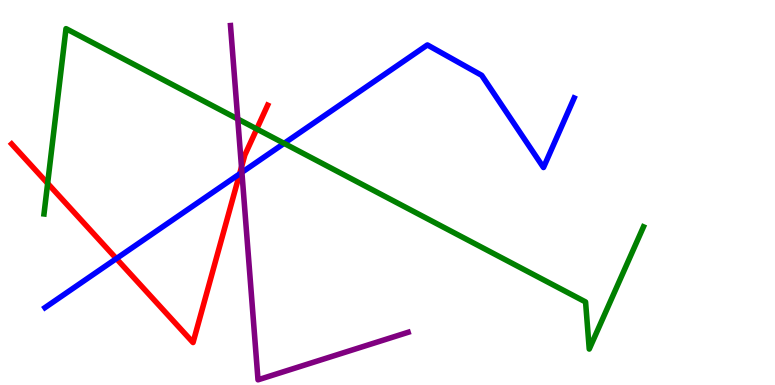[{'lines': ['blue', 'red'], 'intersections': [{'x': 1.5, 'y': 3.28}, {'x': 3.09, 'y': 5.48}]}, {'lines': ['green', 'red'], 'intersections': [{'x': 0.615, 'y': 5.24}, {'x': 3.31, 'y': 6.65}]}, {'lines': ['purple', 'red'], 'intersections': [{'x': 3.12, 'y': 5.66}]}, {'lines': ['blue', 'green'], 'intersections': [{'x': 3.67, 'y': 6.28}]}, {'lines': ['blue', 'purple'], 'intersections': [{'x': 3.12, 'y': 5.52}]}, {'lines': ['green', 'purple'], 'intersections': [{'x': 3.07, 'y': 6.91}]}]